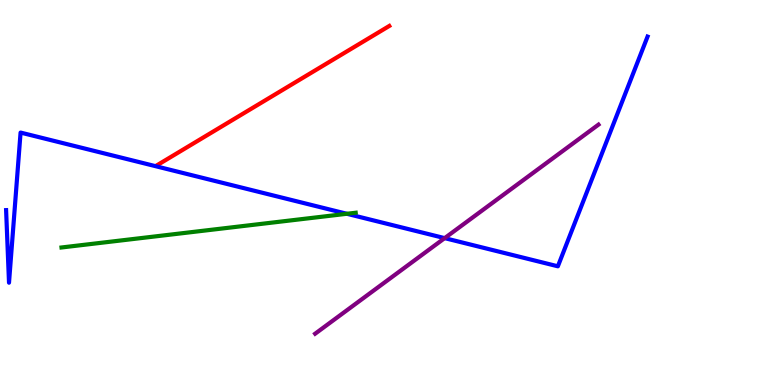[{'lines': ['blue', 'red'], 'intersections': []}, {'lines': ['green', 'red'], 'intersections': []}, {'lines': ['purple', 'red'], 'intersections': []}, {'lines': ['blue', 'green'], 'intersections': [{'x': 4.48, 'y': 4.45}]}, {'lines': ['blue', 'purple'], 'intersections': [{'x': 5.74, 'y': 3.81}]}, {'lines': ['green', 'purple'], 'intersections': []}]